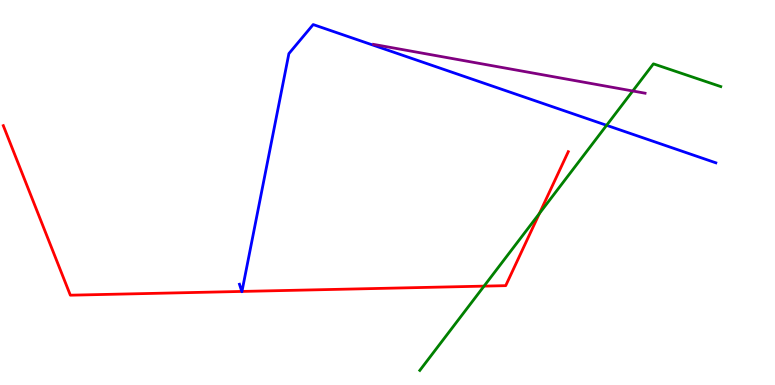[{'lines': ['blue', 'red'], 'intersections': [{'x': 3.12, 'y': 2.43}, {'x': 3.12, 'y': 2.43}]}, {'lines': ['green', 'red'], 'intersections': [{'x': 6.25, 'y': 2.57}, {'x': 6.96, 'y': 4.46}]}, {'lines': ['purple', 'red'], 'intersections': []}, {'lines': ['blue', 'green'], 'intersections': [{'x': 7.83, 'y': 6.75}]}, {'lines': ['blue', 'purple'], 'intersections': []}, {'lines': ['green', 'purple'], 'intersections': [{'x': 8.16, 'y': 7.64}]}]